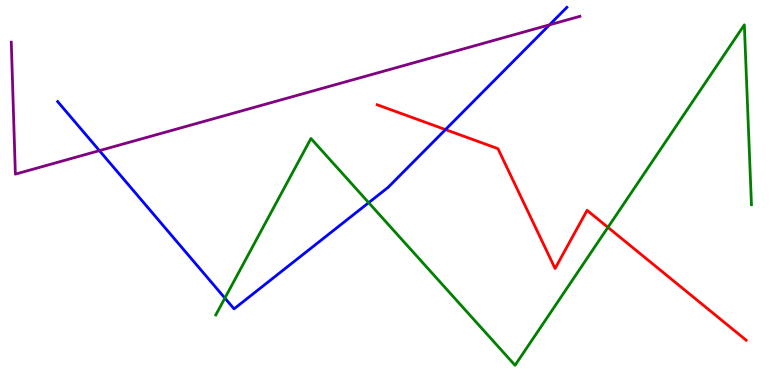[{'lines': ['blue', 'red'], 'intersections': [{'x': 5.75, 'y': 6.63}]}, {'lines': ['green', 'red'], 'intersections': [{'x': 7.84, 'y': 4.09}]}, {'lines': ['purple', 'red'], 'intersections': []}, {'lines': ['blue', 'green'], 'intersections': [{'x': 2.9, 'y': 2.26}, {'x': 4.76, 'y': 4.74}]}, {'lines': ['blue', 'purple'], 'intersections': [{'x': 1.28, 'y': 6.09}, {'x': 7.09, 'y': 9.36}]}, {'lines': ['green', 'purple'], 'intersections': []}]